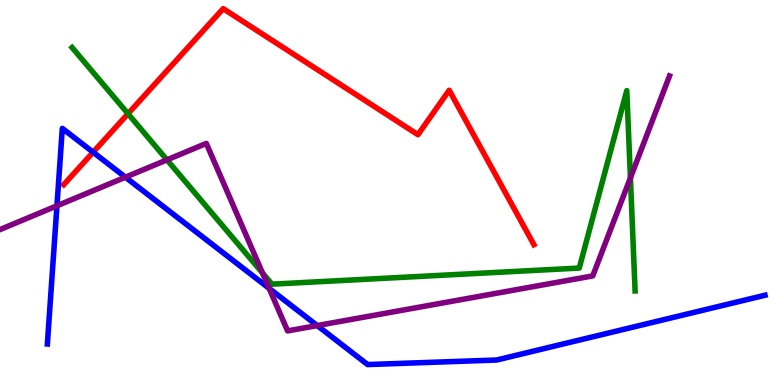[{'lines': ['blue', 'red'], 'intersections': [{'x': 1.2, 'y': 6.05}]}, {'lines': ['green', 'red'], 'intersections': [{'x': 1.65, 'y': 7.05}]}, {'lines': ['purple', 'red'], 'intersections': []}, {'lines': ['blue', 'green'], 'intersections': []}, {'lines': ['blue', 'purple'], 'intersections': [{'x': 0.735, 'y': 4.65}, {'x': 1.62, 'y': 5.4}, {'x': 3.47, 'y': 2.51}, {'x': 4.09, 'y': 1.54}]}, {'lines': ['green', 'purple'], 'intersections': [{'x': 2.15, 'y': 5.85}, {'x': 3.39, 'y': 2.91}, {'x': 8.13, 'y': 5.38}]}]